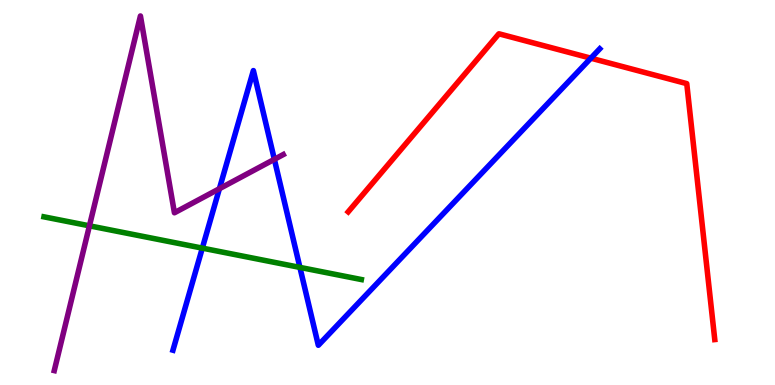[{'lines': ['blue', 'red'], 'intersections': [{'x': 7.62, 'y': 8.49}]}, {'lines': ['green', 'red'], 'intersections': []}, {'lines': ['purple', 'red'], 'intersections': []}, {'lines': ['blue', 'green'], 'intersections': [{'x': 2.61, 'y': 3.56}, {'x': 3.87, 'y': 3.05}]}, {'lines': ['blue', 'purple'], 'intersections': [{'x': 2.83, 'y': 5.1}, {'x': 3.54, 'y': 5.86}]}, {'lines': ['green', 'purple'], 'intersections': [{'x': 1.15, 'y': 4.13}]}]